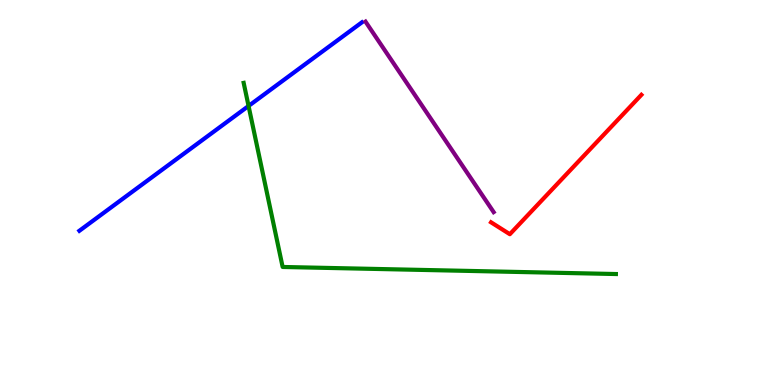[{'lines': ['blue', 'red'], 'intersections': []}, {'lines': ['green', 'red'], 'intersections': []}, {'lines': ['purple', 'red'], 'intersections': []}, {'lines': ['blue', 'green'], 'intersections': [{'x': 3.21, 'y': 7.25}]}, {'lines': ['blue', 'purple'], 'intersections': []}, {'lines': ['green', 'purple'], 'intersections': []}]